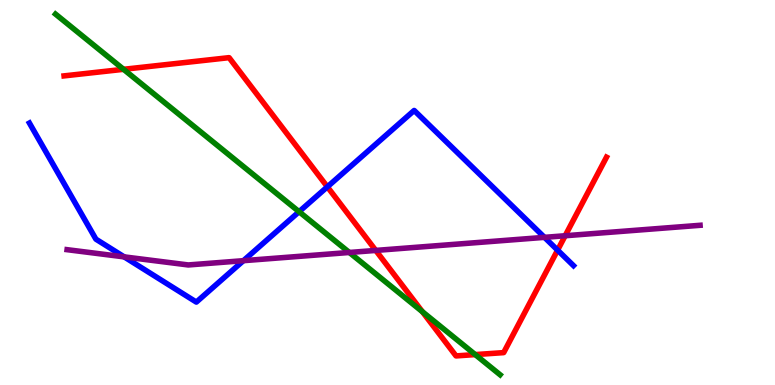[{'lines': ['blue', 'red'], 'intersections': [{'x': 4.22, 'y': 5.15}, {'x': 7.19, 'y': 3.5}]}, {'lines': ['green', 'red'], 'intersections': [{'x': 1.59, 'y': 8.2}, {'x': 5.45, 'y': 1.9}, {'x': 6.13, 'y': 0.79}]}, {'lines': ['purple', 'red'], 'intersections': [{'x': 4.85, 'y': 3.5}, {'x': 7.29, 'y': 3.88}]}, {'lines': ['blue', 'green'], 'intersections': [{'x': 3.86, 'y': 4.5}]}, {'lines': ['blue', 'purple'], 'intersections': [{'x': 1.6, 'y': 3.33}, {'x': 3.14, 'y': 3.23}, {'x': 7.03, 'y': 3.83}]}, {'lines': ['green', 'purple'], 'intersections': [{'x': 4.51, 'y': 3.44}]}]